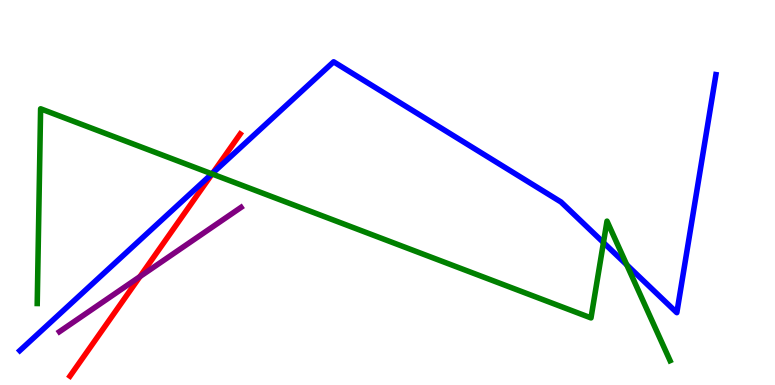[{'lines': ['blue', 'red'], 'intersections': [{'x': 2.75, 'y': 5.51}]}, {'lines': ['green', 'red'], 'intersections': [{'x': 2.74, 'y': 5.48}]}, {'lines': ['purple', 'red'], 'intersections': [{'x': 1.81, 'y': 2.82}]}, {'lines': ['blue', 'green'], 'intersections': [{'x': 2.73, 'y': 5.48}, {'x': 7.79, 'y': 3.7}, {'x': 8.09, 'y': 3.12}]}, {'lines': ['blue', 'purple'], 'intersections': []}, {'lines': ['green', 'purple'], 'intersections': []}]